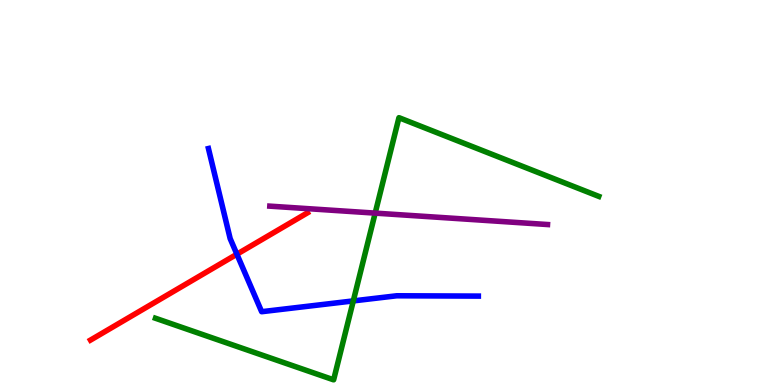[{'lines': ['blue', 'red'], 'intersections': [{'x': 3.06, 'y': 3.4}]}, {'lines': ['green', 'red'], 'intersections': []}, {'lines': ['purple', 'red'], 'intersections': []}, {'lines': ['blue', 'green'], 'intersections': [{'x': 4.56, 'y': 2.18}]}, {'lines': ['blue', 'purple'], 'intersections': []}, {'lines': ['green', 'purple'], 'intersections': [{'x': 4.84, 'y': 4.46}]}]